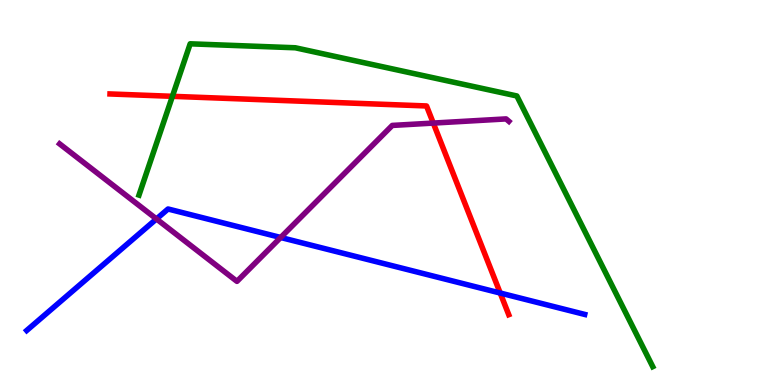[{'lines': ['blue', 'red'], 'intersections': [{'x': 6.45, 'y': 2.39}]}, {'lines': ['green', 'red'], 'intersections': [{'x': 2.22, 'y': 7.5}]}, {'lines': ['purple', 'red'], 'intersections': [{'x': 5.59, 'y': 6.8}]}, {'lines': ['blue', 'green'], 'intersections': []}, {'lines': ['blue', 'purple'], 'intersections': [{'x': 2.02, 'y': 4.31}, {'x': 3.62, 'y': 3.83}]}, {'lines': ['green', 'purple'], 'intersections': []}]